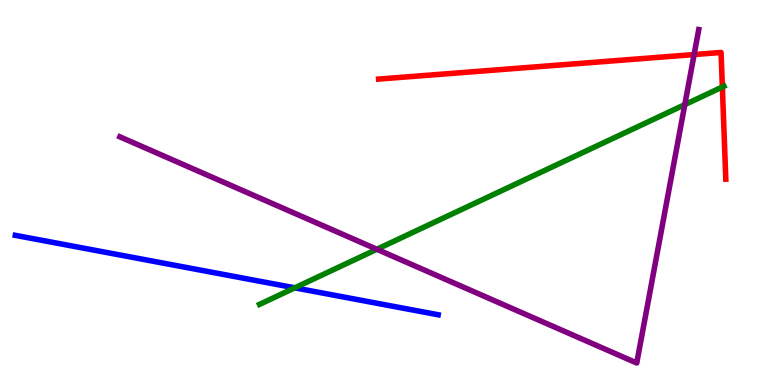[{'lines': ['blue', 'red'], 'intersections': []}, {'lines': ['green', 'red'], 'intersections': [{'x': 9.32, 'y': 7.74}]}, {'lines': ['purple', 'red'], 'intersections': [{'x': 8.96, 'y': 8.58}]}, {'lines': ['blue', 'green'], 'intersections': [{'x': 3.8, 'y': 2.52}]}, {'lines': ['blue', 'purple'], 'intersections': []}, {'lines': ['green', 'purple'], 'intersections': [{'x': 4.86, 'y': 3.53}, {'x': 8.84, 'y': 7.28}]}]